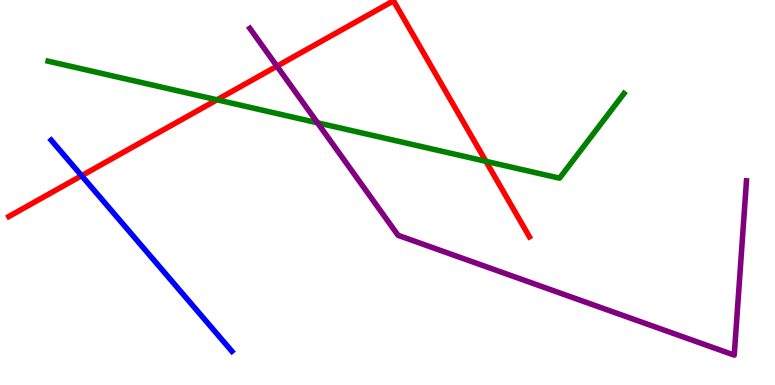[{'lines': ['blue', 'red'], 'intersections': [{'x': 1.05, 'y': 5.44}]}, {'lines': ['green', 'red'], 'intersections': [{'x': 2.8, 'y': 7.41}, {'x': 6.27, 'y': 5.81}]}, {'lines': ['purple', 'red'], 'intersections': [{'x': 3.57, 'y': 8.28}]}, {'lines': ['blue', 'green'], 'intersections': []}, {'lines': ['blue', 'purple'], 'intersections': []}, {'lines': ['green', 'purple'], 'intersections': [{'x': 4.1, 'y': 6.81}]}]